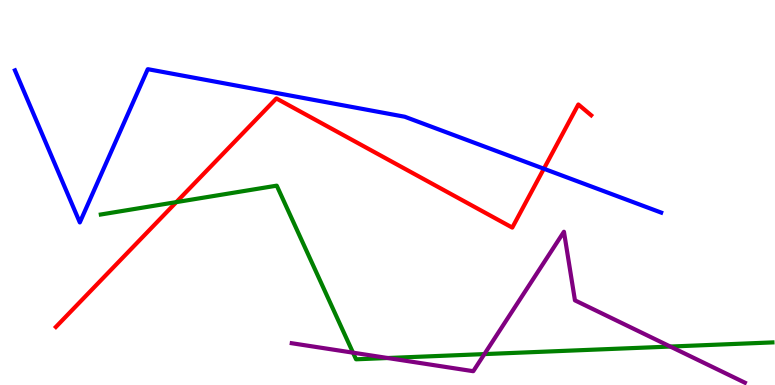[{'lines': ['blue', 'red'], 'intersections': [{'x': 7.02, 'y': 5.62}]}, {'lines': ['green', 'red'], 'intersections': [{'x': 2.28, 'y': 4.75}]}, {'lines': ['purple', 'red'], 'intersections': []}, {'lines': ['blue', 'green'], 'intersections': []}, {'lines': ['blue', 'purple'], 'intersections': []}, {'lines': ['green', 'purple'], 'intersections': [{'x': 4.55, 'y': 0.84}, {'x': 5.0, 'y': 0.701}, {'x': 6.25, 'y': 0.803}, {'x': 8.65, 'y': 0.999}]}]